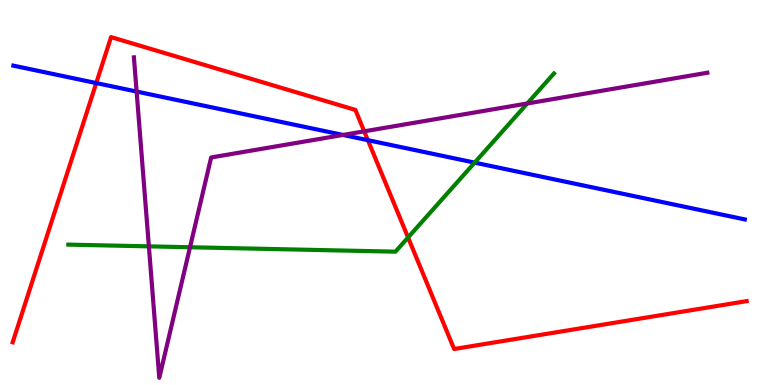[{'lines': ['blue', 'red'], 'intersections': [{'x': 1.24, 'y': 7.84}, {'x': 4.75, 'y': 6.36}]}, {'lines': ['green', 'red'], 'intersections': [{'x': 5.27, 'y': 3.83}]}, {'lines': ['purple', 'red'], 'intersections': [{'x': 4.7, 'y': 6.59}]}, {'lines': ['blue', 'green'], 'intersections': [{'x': 6.12, 'y': 5.78}]}, {'lines': ['blue', 'purple'], 'intersections': [{'x': 1.76, 'y': 7.62}, {'x': 4.43, 'y': 6.49}]}, {'lines': ['green', 'purple'], 'intersections': [{'x': 1.92, 'y': 3.6}, {'x': 2.45, 'y': 3.58}, {'x': 6.8, 'y': 7.31}]}]